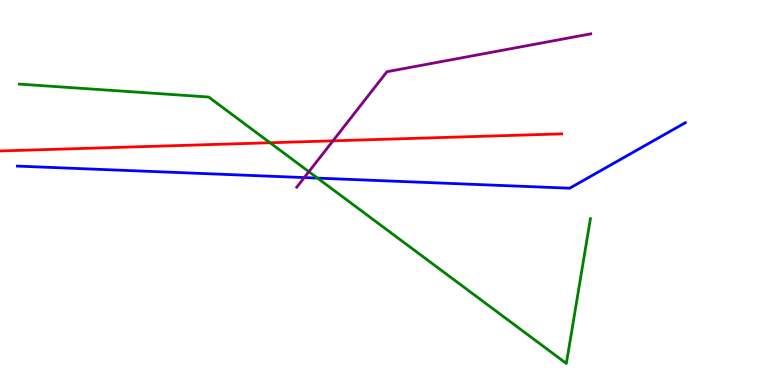[{'lines': ['blue', 'red'], 'intersections': []}, {'lines': ['green', 'red'], 'intersections': [{'x': 3.48, 'y': 6.29}]}, {'lines': ['purple', 'red'], 'intersections': [{'x': 4.3, 'y': 6.34}]}, {'lines': ['blue', 'green'], 'intersections': [{'x': 4.1, 'y': 5.37}]}, {'lines': ['blue', 'purple'], 'intersections': [{'x': 3.93, 'y': 5.39}]}, {'lines': ['green', 'purple'], 'intersections': [{'x': 3.99, 'y': 5.54}]}]